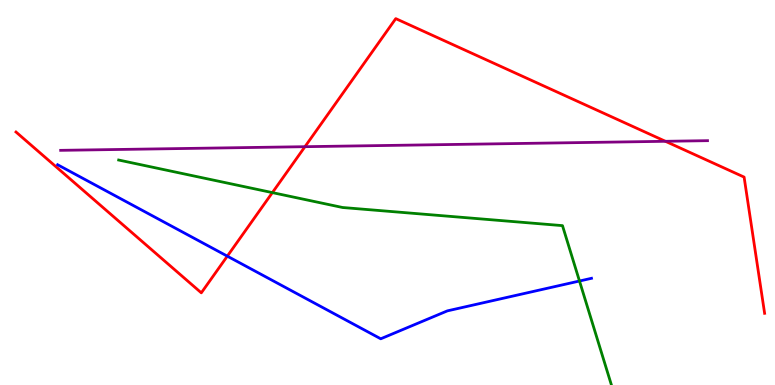[{'lines': ['blue', 'red'], 'intersections': [{'x': 2.93, 'y': 3.35}]}, {'lines': ['green', 'red'], 'intersections': [{'x': 3.51, 'y': 5.0}]}, {'lines': ['purple', 'red'], 'intersections': [{'x': 3.93, 'y': 6.19}, {'x': 8.59, 'y': 6.33}]}, {'lines': ['blue', 'green'], 'intersections': [{'x': 7.48, 'y': 2.7}]}, {'lines': ['blue', 'purple'], 'intersections': []}, {'lines': ['green', 'purple'], 'intersections': []}]